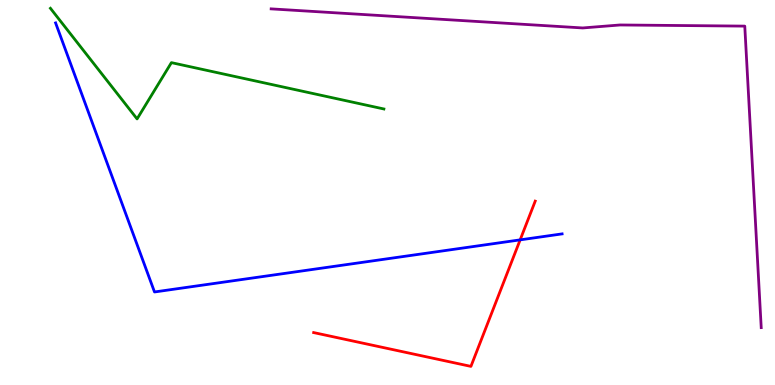[{'lines': ['blue', 'red'], 'intersections': [{'x': 6.71, 'y': 3.77}]}, {'lines': ['green', 'red'], 'intersections': []}, {'lines': ['purple', 'red'], 'intersections': []}, {'lines': ['blue', 'green'], 'intersections': []}, {'lines': ['blue', 'purple'], 'intersections': []}, {'lines': ['green', 'purple'], 'intersections': []}]